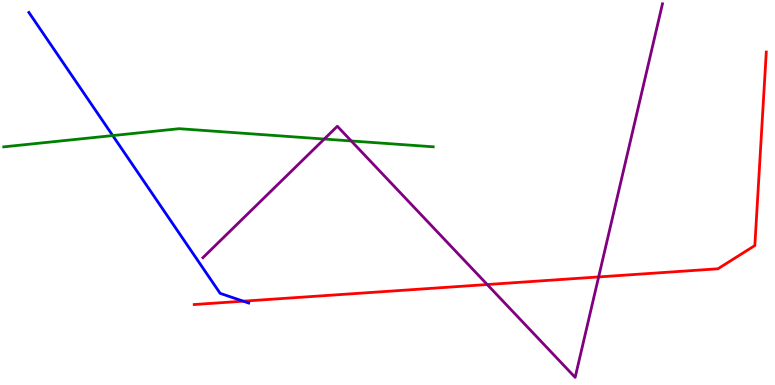[{'lines': ['blue', 'red'], 'intersections': [{'x': 3.14, 'y': 2.18}]}, {'lines': ['green', 'red'], 'intersections': []}, {'lines': ['purple', 'red'], 'intersections': [{'x': 6.29, 'y': 2.61}, {'x': 7.72, 'y': 2.81}]}, {'lines': ['blue', 'green'], 'intersections': [{'x': 1.45, 'y': 6.48}]}, {'lines': ['blue', 'purple'], 'intersections': []}, {'lines': ['green', 'purple'], 'intersections': [{'x': 4.18, 'y': 6.39}, {'x': 4.53, 'y': 6.34}]}]